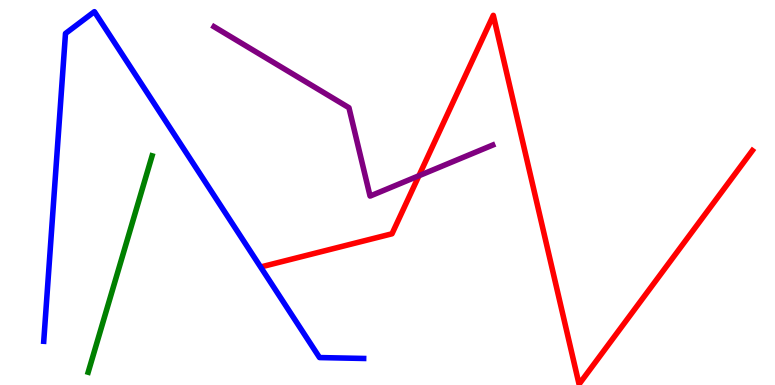[{'lines': ['blue', 'red'], 'intersections': []}, {'lines': ['green', 'red'], 'intersections': []}, {'lines': ['purple', 'red'], 'intersections': [{'x': 5.41, 'y': 5.43}]}, {'lines': ['blue', 'green'], 'intersections': []}, {'lines': ['blue', 'purple'], 'intersections': []}, {'lines': ['green', 'purple'], 'intersections': []}]